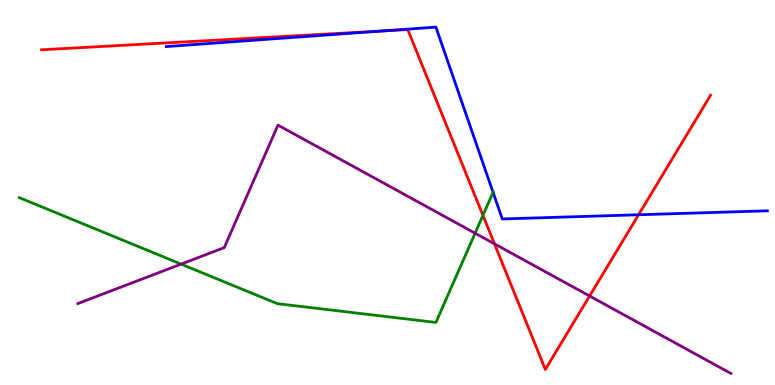[{'lines': ['blue', 'red'], 'intersections': [{'x': 4.93, 'y': 9.2}, {'x': 8.24, 'y': 4.42}]}, {'lines': ['green', 'red'], 'intersections': [{'x': 6.23, 'y': 4.41}]}, {'lines': ['purple', 'red'], 'intersections': [{'x': 6.38, 'y': 3.67}, {'x': 7.61, 'y': 2.31}]}, {'lines': ['blue', 'green'], 'intersections': [{'x': 6.36, 'y': 5.0}]}, {'lines': ['blue', 'purple'], 'intersections': []}, {'lines': ['green', 'purple'], 'intersections': [{'x': 2.34, 'y': 3.14}, {'x': 6.13, 'y': 3.94}]}]